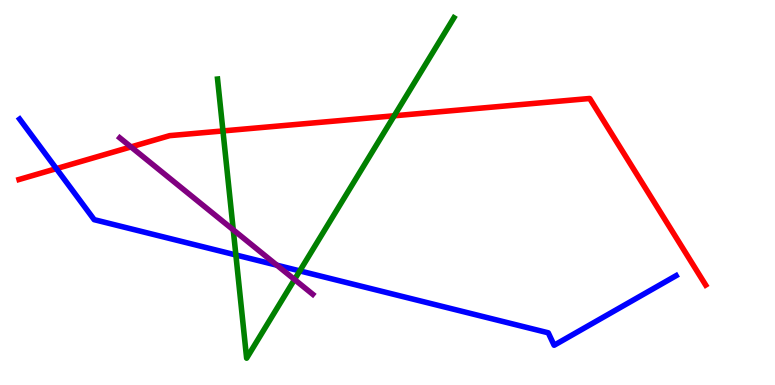[{'lines': ['blue', 'red'], 'intersections': [{'x': 0.727, 'y': 5.62}]}, {'lines': ['green', 'red'], 'intersections': [{'x': 2.88, 'y': 6.6}, {'x': 5.09, 'y': 6.99}]}, {'lines': ['purple', 'red'], 'intersections': [{'x': 1.69, 'y': 6.18}]}, {'lines': ['blue', 'green'], 'intersections': [{'x': 3.04, 'y': 3.38}, {'x': 3.87, 'y': 2.96}]}, {'lines': ['blue', 'purple'], 'intersections': [{'x': 3.57, 'y': 3.11}]}, {'lines': ['green', 'purple'], 'intersections': [{'x': 3.01, 'y': 4.03}, {'x': 3.8, 'y': 2.74}]}]